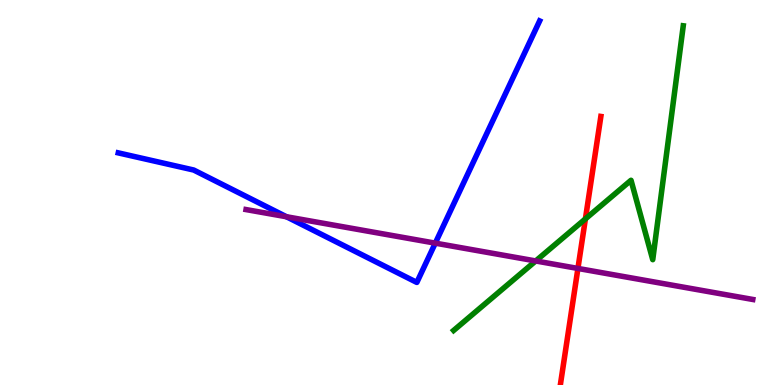[{'lines': ['blue', 'red'], 'intersections': []}, {'lines': ['green', 'red'], 'intersections': [{'x': 7.55, 'y': 4.31}]}, {'lines': ['purple', 'red'], 'intersections': [{'x': 7.46, 'y': 3.03}]}, {'lines': ['blue', 'green'], 'intersections': []}, {'lines': ['blue', 'purple'], 'intersections': [{'x': 3.7, 'y': 4.37}, {'x': 5.62, 'y': 3.68}]}, {'lines': ['green', 'purple'], 'intersections': [{'x': 6.91, 'y': 3.22}]}]